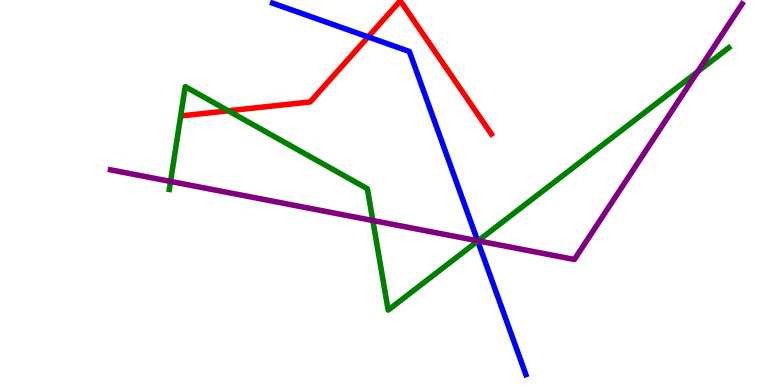[{'lines': ['blue', 'red'], 'intersections': [{'x': 4.75, 'y': 9.04}]}, {'lines': ['green', 'red'], 'intersections': [{'x': 2.95, 'y': 7.12}]}, {'lines': ['purple', 'red'], 'intersections': []}, {'lines': ['blue', 'green'], 'intersections': [{'x': 6.16, 'y': 3.74}]}, {'lines': ['blue', 'purple'], 'intersections': [{'x': 6.16, 'y': 3.75}]}, {'lines': ['green', 'purple'], 'intersections': [{'x': 2.2, 'y': 5.29}, {'x': 4.81, 'y': 4.27}, {'x': 6.17, 'y': 3.74}, {'x': 9.0, 'y': 8.14}]}]